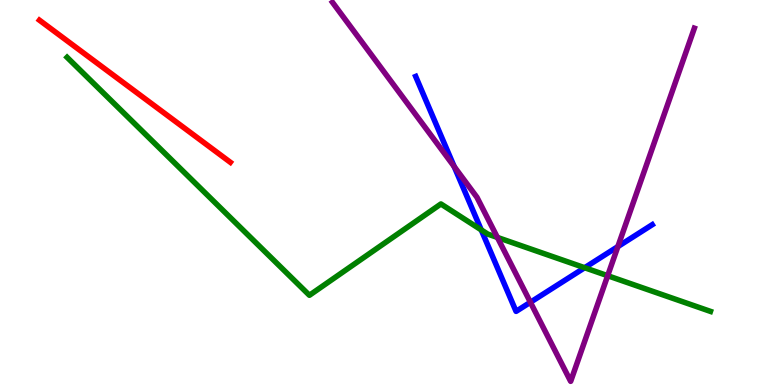[{'lines': ['blue', 'red'], 'intersections': []}, {'lines': ['green', 'red'], 'intersections': []}, {'lines': ['purple', 'red'], 'intersections': []}, {'lines': ['blue', 'green'], 'intersections': [{'x': 6.21, 'y': 4.03}, {'x': 7.54, 'y': 3.05}]}, {'lines': ['blue', 'purple'], 'intersections': [{'x': 5.86, 'y': 5.67}, {'x': 6.84, 'y': 2.15}, {'x': 7.97, 'y': 3.6}]}, {'lines': ['green', 'purple'], 'intersections': [{'x': 6.42, 'y': 3.83}, {'x': 7.84, 'y': 2.84}]}]